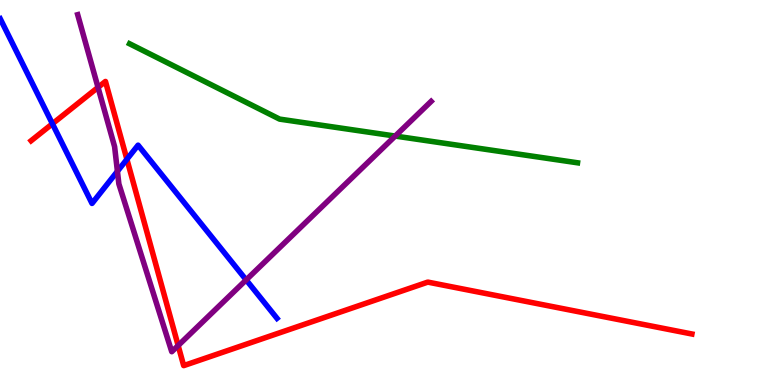[{'lines': ['blue', 'red'], 'intersections': [{'x': 0.676, 'y': 6.79}, {'x': 1.64, 'y': 5.86}]}, {'lines': ['green', 'red'], 'intersections': []}, {'lines': ['purple', 'red'], 'intersections': [{'x': 1.26, 'y': 7.73}, {'x': 2.3, 'y': 1.02}]}, {'lines': ['blue', 'green'], 'intersections': []}, {'lines': ['blue', 'purple'], 'intersections': [{'x': 1.52, 'y': 5.55}, {'x': 3.18, 'y': 2.73}]}, {'lines': ['green', 'purple'], 'intersections': [{'x': 5.1, 'y': 6.47}]}]